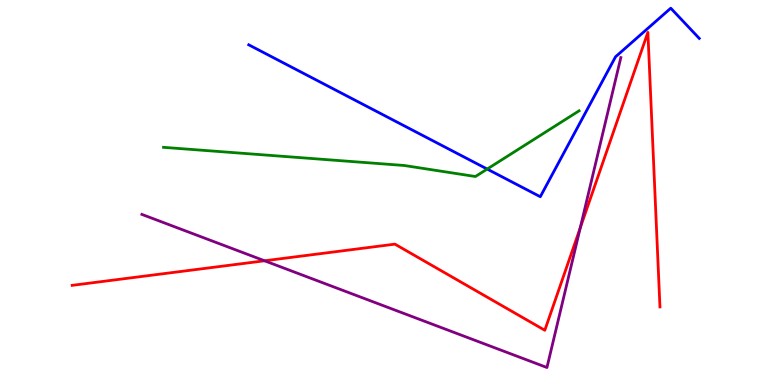[{'lines': ['blue', 'red'], 'intersections': []}, {'lines': ['green', 'red'], 'intersections': []}, {'lines': ['purple', 'red'], 'intersections': [{'x': 3.41, 'y': 3.23}, {'x': 7.49, 'y': 4.08}]}, {'lines': ['blue', 'green'], 'intersections': [{'x': 6.29, 'y': 5.61}]}, {'lines': ['blue', 'purple'], 'intersections': []}, {'lines': ['green', 'purple'], 'intersections': []}]